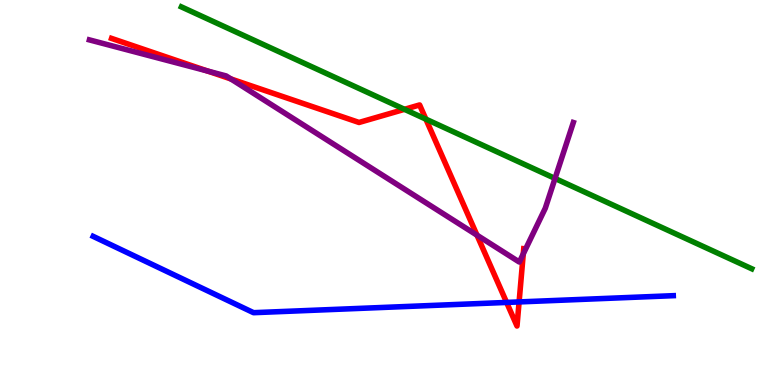[{'lines': ['blue', 'red'], 'intersections': [{'x': 6.54, 'y': 2.14}, {'x': 6.7, 'y': 2.16}]}, {'lines': ['green', 'red'], 'intersections': [{'x': 5.22, 'y': 7.16}, {'x': 5.5, 'y': 6.91}]}, {'lines': ['purple', 'red'], 'intersections': [{'x': 2.68, 'y': 8.15}, {'x': 2.98, 'y': 7.95}, {'x': 6.15, 'y': 3.89}, {'x': 6.75, 'y': 3.41}]}, {'lines': ['blue', 'green'], 'intersections': []}, {'lines': ['blue', 'purple'], 'intersections': []}, {'lines': ['green', 'purple'], 'intersections': [{'x': 7.16, 'y': 5.37}]}]